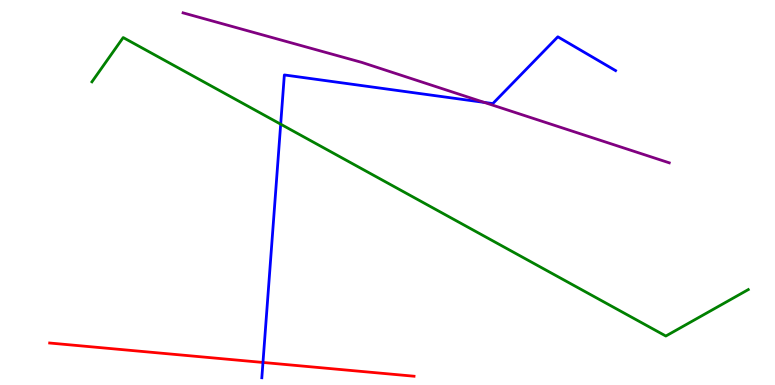[{'lines': ['blue', 'red'], 'intersections': [{'x': 3.39, 'y': 0.586}]}, {'lines': ['green', 'red'], 'intersections': []}, {'lines': ['purple', 'red'], 'intersections': []}, {'lines': ['blue', 'green'], 'intersections': [{'x': 3.62, 'y': 6.77}]}, {'lines': ['blue', 'purple'], 'intersections': [{'x': 6.25, 'y': 7.34}]}, {'lines': ['green', 'purple'], 'intersections': []}]